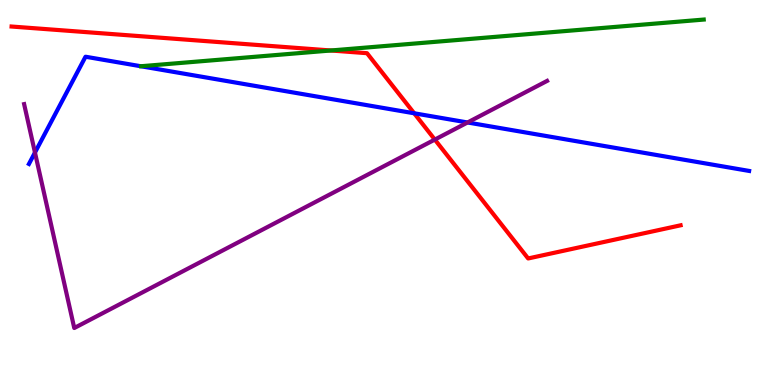[{'lines': ['blue', 'red'], 'intersections': [{'x': 5.34, 'y': 7.06}]}, {'lines': ['green', 'red'], 'intersections': [{'x': 4.27, 'y': 8.69}]}, {'lines': ['purple', 'red'], 'intersections': [{'x': 5.61, 'y': 6.37}]}, {'lines': ['blue', 'green'], 'intersections': []}, {'lines': ['blue', 'purple'], 'intersections': [{'x': 0.451, 'y': 6.04}, {'x': 6.03, 'y': 6.82}]}, {'lines': ['green', 'purple'], 'intersections': []}]